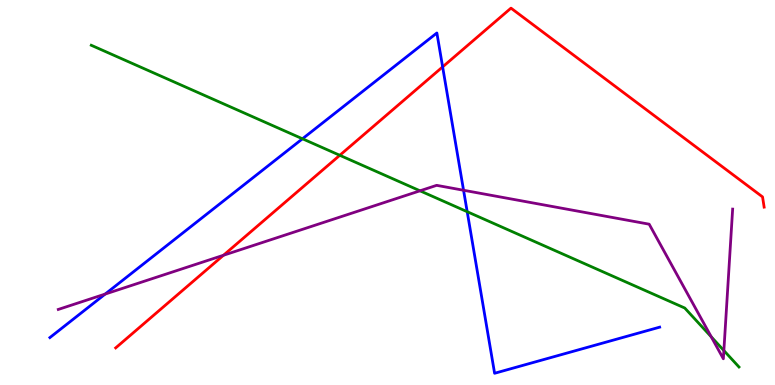[{'lines': ['blue', 'red'], 'intersections': [{'x': 5.71, 'y': 8.26}]}, {'lines': ['green', 'red'], 'intersections': [{'x': 4.38, 'y': 5.97}]}, {'lines': ['purple', 'red'], 'intersections': [{'x': 2.88, 'y': 3.37}]}, {'lines': ['blue', 'green'], 'intersections': [{'x': 3.9, 'y': 6.4}, {'x': 6.03, 'y': 4.5}]}, {'lines': ['blue', 'purple'], 'intersections': [{'x': 1.36, 'y': 2.36}, {'x': 5.98, 'y': 5.06}]}, {'lines': ['green', 'purple'], 'intersections': [{'x': 5.42, 'y': 5.04}, {'x': 9.18, 'y': 1.25}, {'x': 9.34, 'y': 0.895}]}]